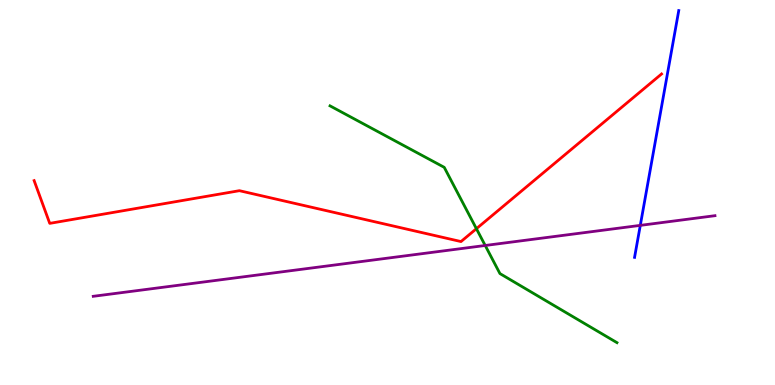[{'lines': ['blue', 'red'], 'intersections': []}, {'lines': ['green', 'red'], 'intersections': [{'x': 6.15, 'y': 4.06}]}, {'lines': ['purple', 'red'], 'intersections': []}, {'lines': ['blue', 'green'], 'intersections': []}, {'lines': ['blue', 'purple'], 'intersections': [{'x': 8.26, 'y': 4.15}]}, {'lines': ['green', 'purple'], 'intersections': [{'x': 6.26, 'y': 3.62}]}]